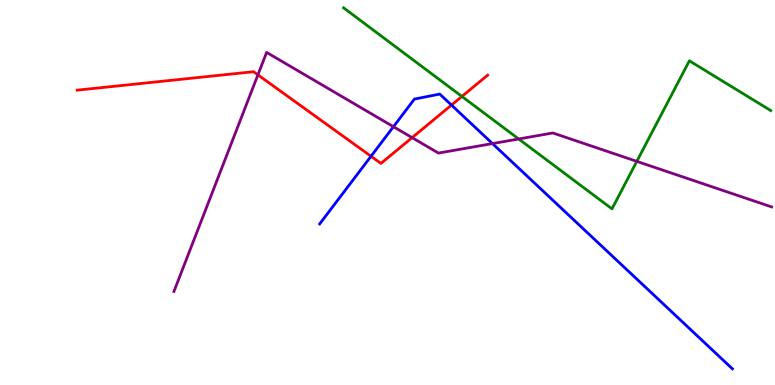[{'lines': ['blue', 'red'], 'intersections': [{'x': 4.79, 'y': 5.94}, {'x': 5.83, 'y': 7.27}]}, {'lines': ['green', 'red'], 'intersections': [{'x': 5.96, 'y': 7.49}]}, {'lines': ['purple', 'red'], 'intersections': [{'x': 3.33, 'y': 8.06}, {'x': 5.32, 'y': 6.43}]}, {'lines': ['blue', 'green'], 'intersections': []}, {'lines': ['blue', 'purple'], 'intersections': [{'x': 5.08, 'y': 6.71}, {'x': 6.35, 'y': 6.27}]}, {'lines': ['green', 'purple'], 'intersections': [{'x': 6.69, 'y': 6.39}, {'x': 8.22, 'y': 5.81}]}]